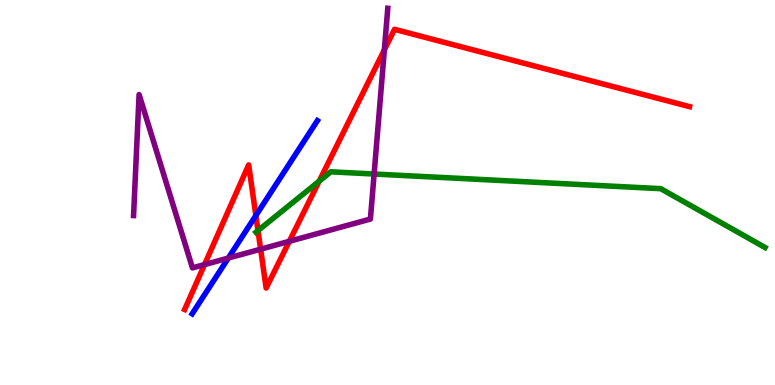[{'lines': ['blue', 'red'], 'intersections': [{'x': 3.3, 'y': 4.4}]}, {'lines': ['green', 'red'], 'intersections': [{'x': 3.33, 'y': 4.01}, {'x': 4.12, 'y': 5.29}]}, {'lines': ['purple', 'red'], 'intersections': [{'x': 2.64, 'y': 3.13}, {'x': 3.36, 'y': 3.53}, {'x': 3.73, 'y': 3.73}, {'x': 4.96, 'y': 8.71}]}, {'lines': ['blue', 'green'], 'intersections': []}, {'lines': ['blue', 'purple'], 'intersections': [{'x': 2.95, 'y': 3.3}]}, {'lines': ['green', 'purple'], 'intersections': [{'x': 4.83, 'y': 5.48}]}]